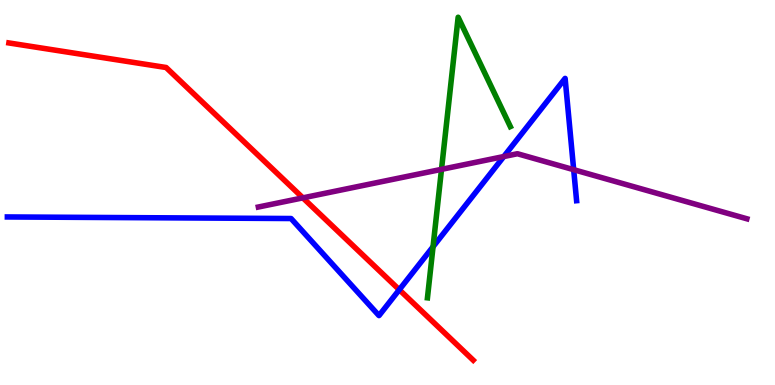[{'lines': ['blue', 'red'], 'intersections': [{'x': 5.15, 'y': 2.47}]}, {'lines': ['green', 'red'], 'intersections': []}, {'lines': ['purple', 'red'], 'intersections': [{'x': 3.91, 'y': 4.86}]}, {'lines': ['blue', 'green'], 'intersections': [{'x': 5.59, 'y': 3.59}]}, {'lines': ['blue', 'purple'], 'intersections': [{'x': 6.5, 'y': 5.93}, {'x': 7.4, 'y': 5.59}]}, {'lines': ['green', 'purple'], 'intersections': [{'x': 5.7, 'y': 5.6}]}]